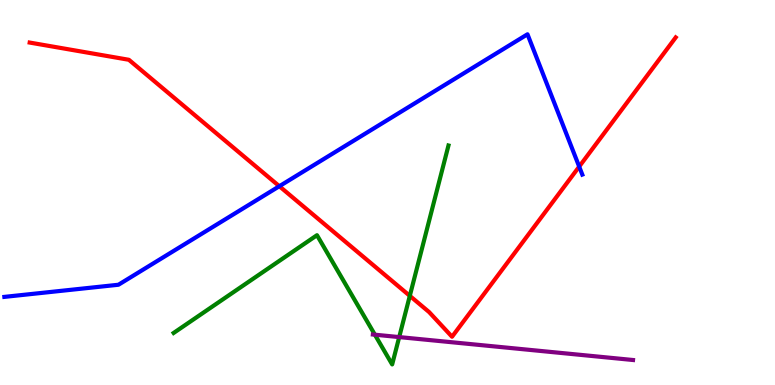[{'lines': ['blue', 'red'], 'intersections': [{'x': 3.6, 'y': 5.16}, {'x': 7.47, 'y': 5.67}]}, {'lines': ['green', 'red'], 'intersections': [{'x': 5.29, 'y': 2.32}]}, {'lines': ['purple', 'red'], 'intersections': []}, {'lines': ['blue', 'green'], 'intersections': []}, {'lines': ['blue', 'purple'], 'intersections': []}, {'lines': ['green', 'purple'], 'intersections': [{'x': 4.84, 'y': 1.31}, {'x': 5.15, 'y': 1.24}]}]